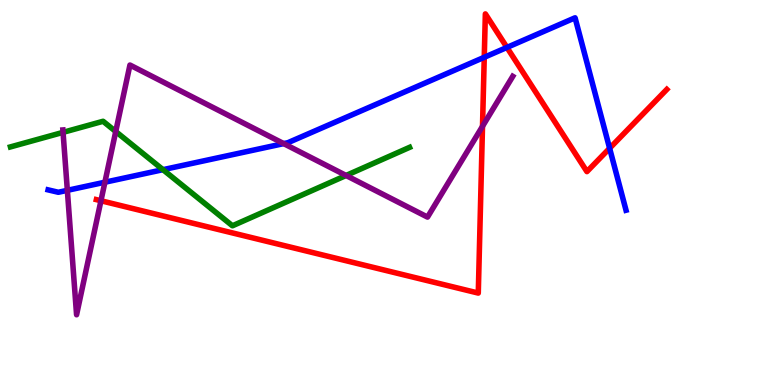[{'lines': ['blue', 'red'], 'intersections': [{'x': 6.25, 'y': 8.51}, {'x': 6.54, 'y': 8.77}, {'x': 7.87, 'y': 6.15}]}, {'lines': ['green', 'red'], 'intersections': []}, {'lines': ['purple', 'red'], 'intersections': [{'x': 1.3, 'y': 4.79}, {'x': 6.23, 'y': 6.72}]}, {'lines': ['blue', 'green'], 'intersections': [{'x': 2.1, 'y': 5.59}]}, {'lines': ['blue', 'purple'], 'intersections': [{'x': 0.869, 'y': 5.06}, {'x': 1.35, 'y': 5.27}, {'x': 3.66, 'y': 6.27}]}, {'lines': ['green', 'purple'], 'intersections': [{'x': 0.814, 'y': 6.56}, {'x': 1.49, 'y': 6.58}, {'x': 4.47, 'y': 5.44}]}]